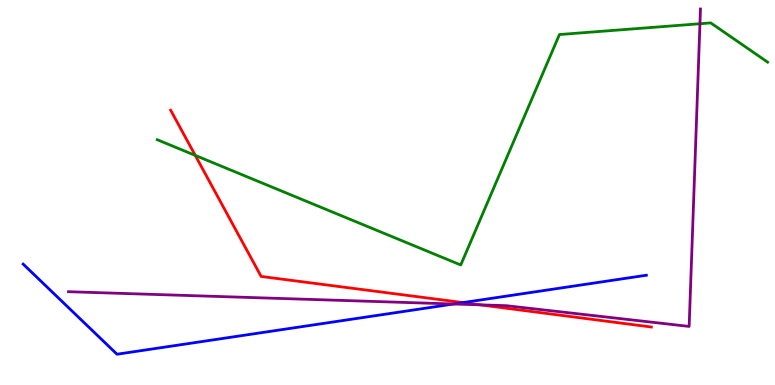[{'lines': ['blue', 'red'], 'intersections': [{'x': 5.97, 'y': 2.14}]}, {'lines': ['green', 'red'], 'intersections': [{'x': 2.52, 'y': 5.96}]}, {'lines': ['purple', 'red'], 'intersections': [{'x': 6.2, 'y': 2.08}]}, {'lines': ['blue', 'green'], 'intersections': []}, {'lines': ['blue', 'purple'], 'intersections': [{'x': 5.85, 'y': 2.1}]}, {'lines': ['green', 'purple'], 'intersections': [{'x': 9.03, 'y': 9.38}]}]